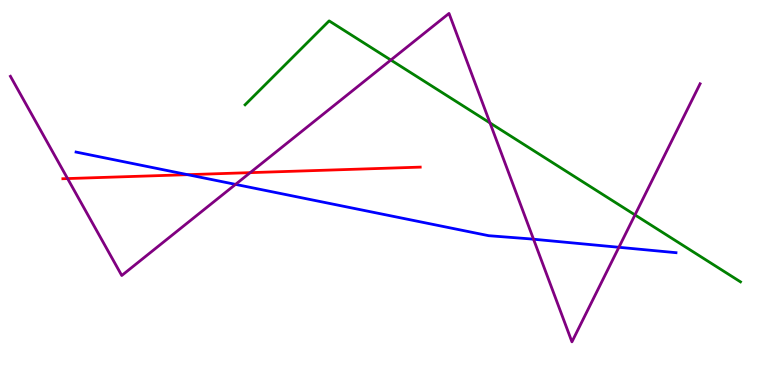[{'lines': ['blue', 'red'], 'intersections': [{'x': 2.42, 'y': 5.46}]}, {'lines': ['green', 'red'], 'intersections': []}, {'lines': ['purple', 'red'], 'intersections': [{'x': 0.872, 'y': 5.36}, {'x': 3.23, 'y': 5.52}]}, {'lines': ['blue', 'green'], 'intersections': []}, {'lines': ['blue', 'purple'], 'intersections': [{'x': 3.04, 'y': 5.21}, {'x': 6.88, 'y': 3.79}, {'x': 7.99, 'y': 3.58}]}, {'lines': ['green', 'purple'], 'intersections': [{'x': 5.04, 'y': 8.44}, {'x': 6.32, 'y': 6.81}, {'x': 8.19, 'y': 4.42}]}]